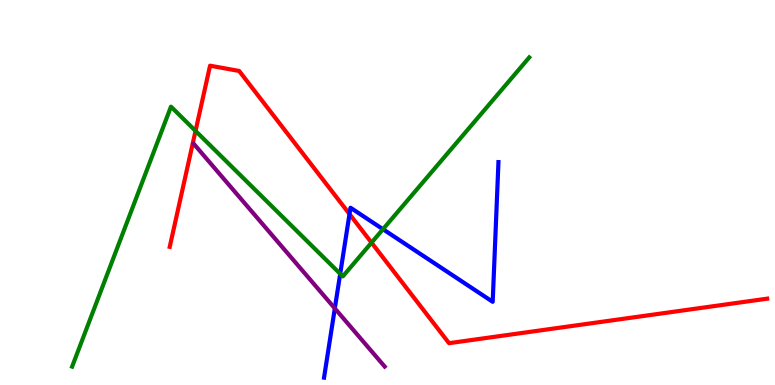[{'lines': ['blue', 'red'], 'intersections': [{'x': 4.51, 'y': 4.44}]}, {'lines': ['green', 'red'], 'intersections': [{'x': 2.52, 'y': 6.6}, {'x': 4.79, 'y': 3.7}]}, {'lines': ['purple', 'red'], 'intersections': []}, {'lines': ['blue', 'green'], 'intersections': [{'x': 4.39, 'y': 2.89}, {'x': 4.94, 'y': 4.05}]}, {'lines': ['blue', 'purple'], 'intersections': [{'x': 4.32, 'y': 1.99}]}, {'lines': ['green', 'purple'], 'intersections': []}]